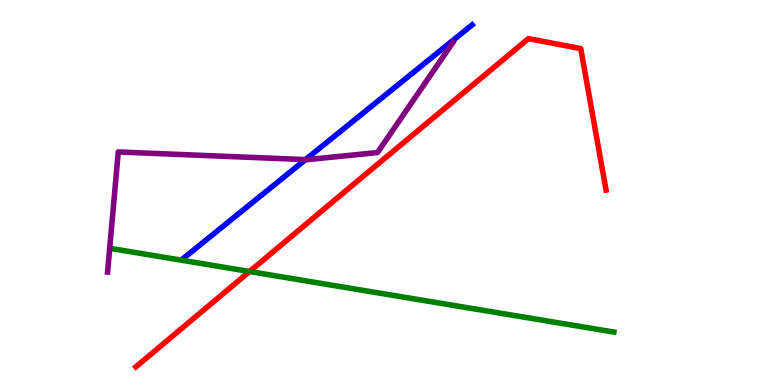[{'lines': ['blue', 'red'], 'intersections': []}, {'lines': ['green', 'red'], 'intersections': [{'x': 3.22, 'y': 2.95}]}, {'lines': ['purple', 'red'], 'intersections': []}, {'lines': ['blue', 'green'], 'intersections': []}, {'lines': ['blue', 'purple'], 'intersections': [{'x': 3.94, 'y': 5.85}]}, {'lines': ['green', 'purple'], 'intersections': []}]